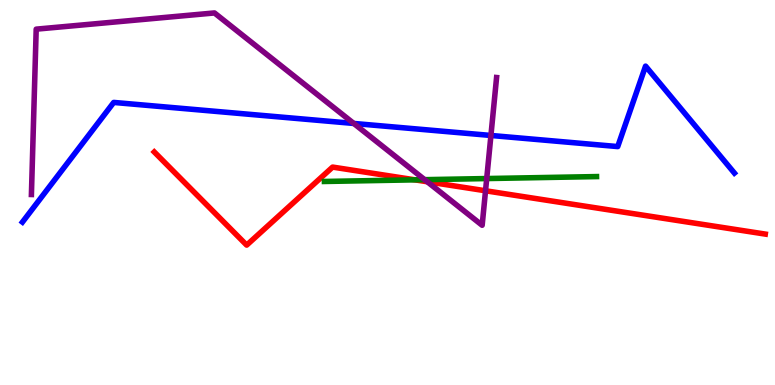[{'lines': ['blue', 'red'], 'intersections': []}, {'lines': ['green', 'red'], 'intersections': [{'x': 5.35, 'y': 5.33}]}, {'lines': ['purple', 'red'], 'intersections': [{'x': 5.51, 'y': 5.28}, {'x': 6.26, 'y': 5.04}]}, {'lines': ['blue', 'green'], 'intersections': []}, {'lines': ['blue', 'purple'], 'intersections': [{'x': 4.56, 'y': 6.79}, {'x': 6.33, 'y': 6.48}]}, {'lines': ['green', 'purple'], 'intersections': [{'x': 5.48, 'y': 5.33}, {'x': 6.28, 'y': 5.36}]}]